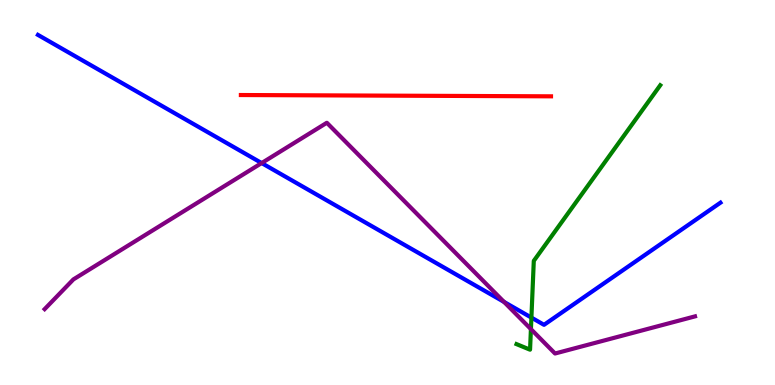[{'lines': ['blue', 'red'], 'intersections': []}, {'lines': ['green', 'red'], 'intersections': []}, {'lines': ['purple', 'red'], 'intersections': []}, {'lines': ['blue', 'green'], 'intersections': [{'x': 6.86, 'y': 1.75}]}, {'lines': ['blue', 'purple'], 'intersections': [{'x': 3.38, 'y': 5.76}, {'x': 6.5, 'y': 2.16}]}, {'lines': ['green', 'purple'], 'intersections': [{'x': 6.85, 'y': 1.45}]}]